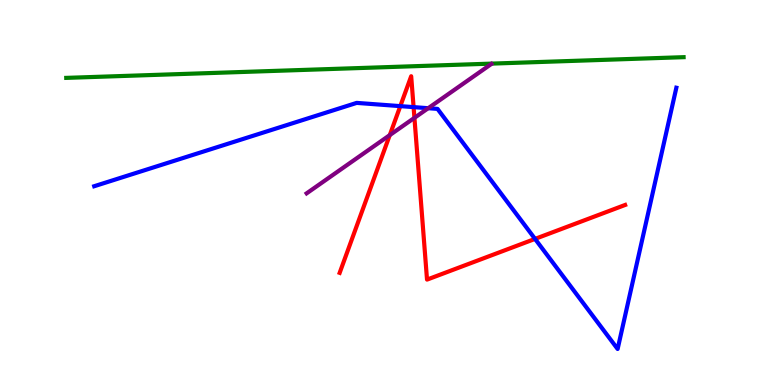[{'lines': ['blue', 'red'], 'intersections': [{'x': 5.17, 'y': 7.24}, {'x': 5.34, 'y': 7.22}, {'x': 6.9, 'y': 3.79}]}, {'lines': ['green', 'red'], 'intersections': []}, {'lines': ['purple', 'red'], 'intersections': [{'x': 5.03, 'y': 6.49}, {'x': 5.35, 'y': 6.94}]}, {'lines': ['blue', 'green'], 'intersections': []}, {'lines': ['blue', 'purple'], 'intersections': [{'x': 5.53, 'y': 7.19}]}, {'lines': ['green', 'purple'], 'intersections': []}]